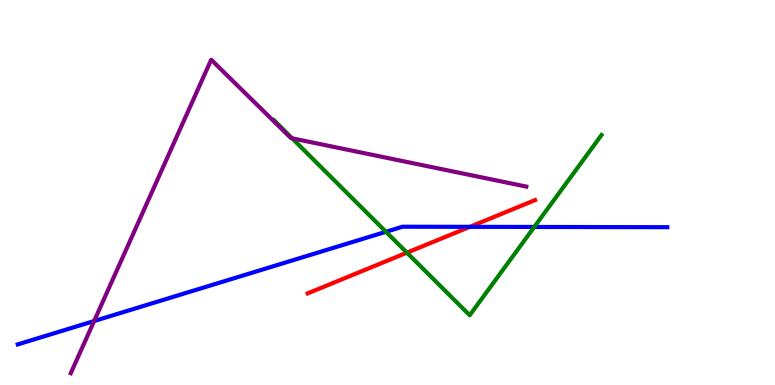[{'lines': ['blue', 'red'], 'intersections': [{'x': 6.06, 'y': 4.11}]}, {'lines': ['green', 'red'], 'intersections': [{'x': 5.25, 'y': 3.44}]}, {'lines': ['purple', 'red'], 'intersections': []}, {'lines': ['blue', 'green'], 'intersections': [{'x': 4.98, 'y': 3.98}, {'x': 6.89, 'y': 4.11}]}, {'lines': ['blue', 'purple'], 'intersections': [{'x': 1.21, 'y': 1.66}]}, {'lines': ['green', 'purple'], 'intersections': [{'x': 3.77, 'y': 6.41}]}]